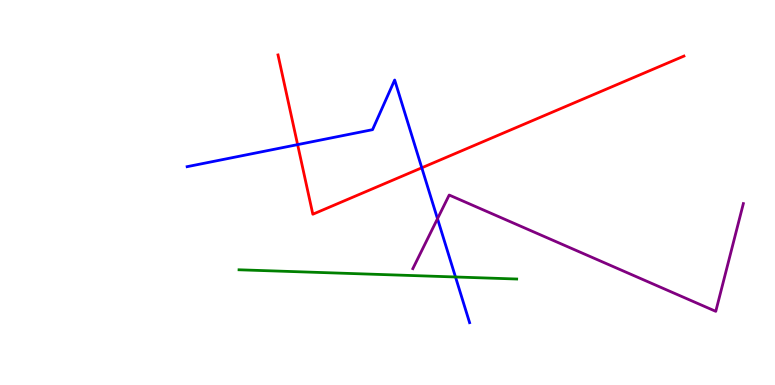[{'lines': ['blue', 'red'], 'intersections': [{'x': 3.84, 'y': 6.24}, {'x': 5.44, 'y': 5.64}]}, {'lines': ['green', 'red'], 'intersections': []}, {'lines': ['purple', 'red'], 'intersections': []}, {'lines': ['blue', 'green'], 'intersections': [{'x': 5.88, 'y': 2.81}]}, {'lines': ['blue', 'purple'], 'intersections': [{'x': 5.65, 'y': 4.32}]}, {'lines': ['green', 'purple'], 'intersections': []}]